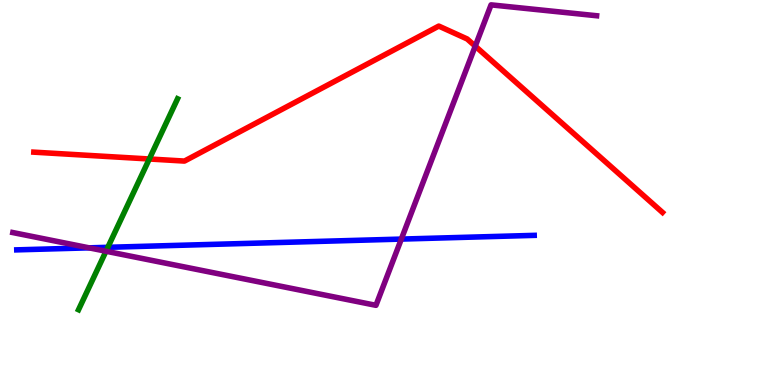[{'lines': ['blue', 'red'], 'intersections': []}, {'lines': ['green', 'red'], 'intersections': [{'x': 1.93, 'y': 5.87}]}, {'lines': ['purple', 'red'], 'intersections': [{'x': 6.13, 'y': 8.8}]}, {'lines': ['blue', 'green'], 'intersections': [{'x': 1.39, 'y': 3.58}]}, {'lines': ['blue', 'purple'], 'intersections': [{'x': 1.15, 'y': 3.56}, {'x': 5.18, 'y': 3.79}]}, {'lines': ['green', 'purple'], 'intersections': [{'x': 1.37, 'y': 3.47}]}]